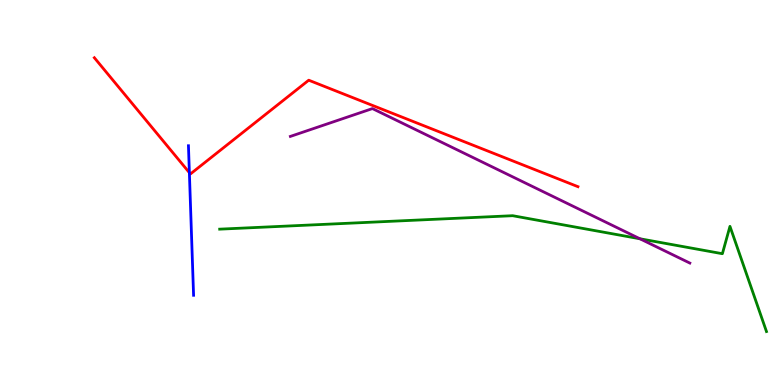[{'lines': ['blue', 'red'], 'intersections': [{'x': 2.44, 'y': 5.52}]}, {'lines': ['green', 'red'], 'intersections': []}, {'lines': ['purple', 'red'], 'intersections': []}, {'lines': ['blue', 'green'], 'intersections': []}, {'lines': ['blue', 'purple'], 'intersections': []}, {'lines': ['green', 'purple'], 'intersections': [{'x': 8.26, 'y': 3.8}]}]